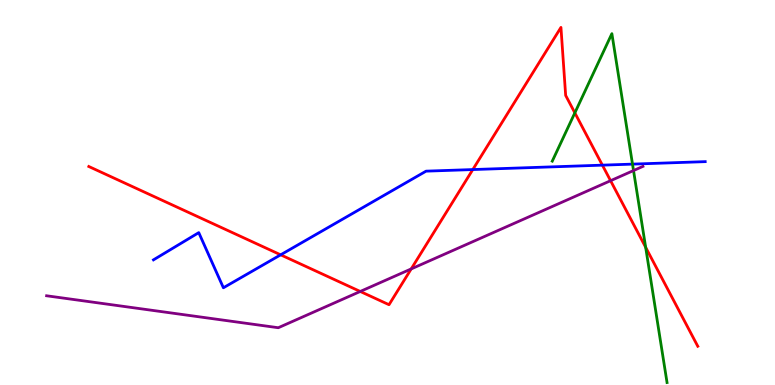[{'lines': ['blue', 'red'], 'intersections': [{'x': 3.62, 'y': 3.38}, {'x': 6.1, 'y': 5.6}, {'x': 7.77, 'y': 5.71}]}, {'lines': ['green', 'red'], 'intersections': [{'x': 7.42, 'y': 7.07}, {'x': 8.33, 'y': 3.58}]}, {'lines': ['purple', 'red'], 'intersections': [{'x': 4.65, 'y': 2.43}, {'x': 5.31, 'y': 3.02}, {'x': 7.88, 'y': 5.31}]}, {'lines': ['blue', 'green'], 'intersections': [{'x': 8.16, 'y': 5.74}]}, {'lines': ['blue', 'purple'], 'intersections': []}, {'lines': ['green', 'purple'], 'intersections': [{'x': 8.17, 'y': 5.57}]}]